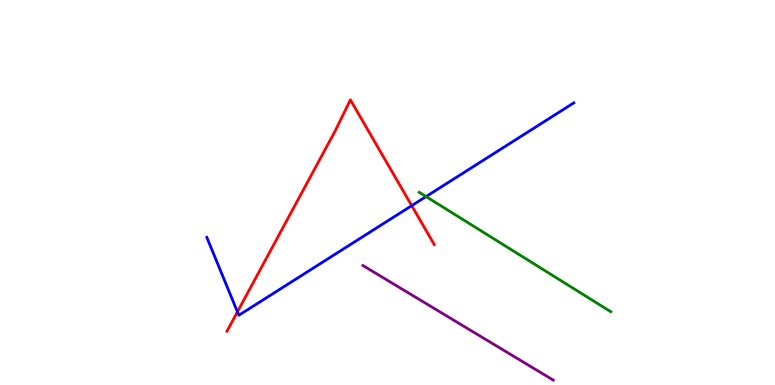[{'lines': ['blue', 'red'], 'intersections': [{'x': 3.06, 'y': 1.9}, {'x': 5.31, 'y': 4.66}]}, {'lines': ['green', 'red'], 'intersections': []}, {'lines': ['purple', 'red'], 'intersections': []}, {'lines': ['blue', 'green'], 'intersections': [{'x': 5.5, 'y': 4.89}]}, {'lines': ['blue', 'purple'], 'intersections': []}, {'lines': ['green', 'purple'], 'intersections': []}]